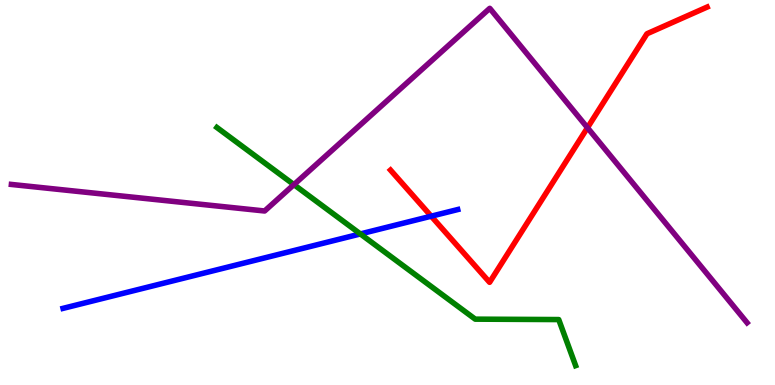[{'lines': ['blue', 'red'], 'intersections': [{'x': 5.56, 'y': 4.38}]}, {'lines': ['green', 'red'], 'intersections': []}, {'lines': ['purple', 'red'], 'intersections': [{'x': 7.58, 'y': 6.68}]}, {'lines': ['blue', 'green'], 'intersections': [{'x': 4.65, 'y': 3.92}]}, {'lines': ['blue', 'purple'], 'intersections': []}, {'lines': ['green', 'purple'], 'intersections': [{'x': 3.79, 'y': 5.2}]}]